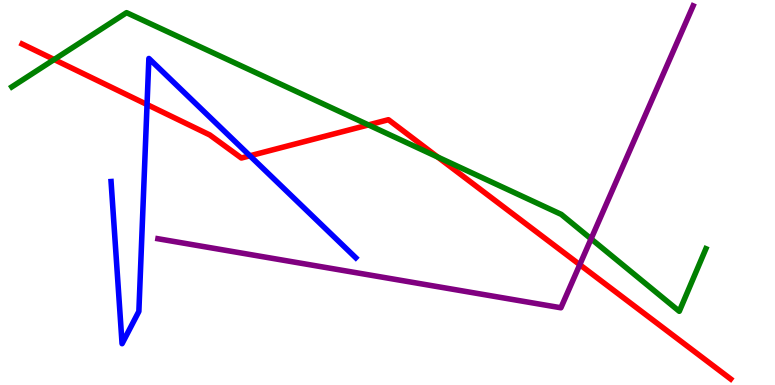[{'lines': ['blue', 'red'], 'intersections': [{'x': 1.9, 'y': 7.28}, {'x': 3.22, 'y': 5.95}]}, {'lines': ['green', 'red'], 'intersections': [{'x': 0.698, 'y': 8.45}, {'x': 4.75, 'y': 6.76}, {'x': 5.65, 'y': 5.92}]}, {'lines': ['purple', 'red'], 'intersections': [{'x': 7.48, 'y': 3.13}]}, {'lines': ['blue', 'green'], 'intersections': []}, {'lines': ['blue', 'purple'], 'intersections': []}, {'lines': ['green', 'purple'], 'intersections': [{'x': 7.63, 'y': 3.8}]}]